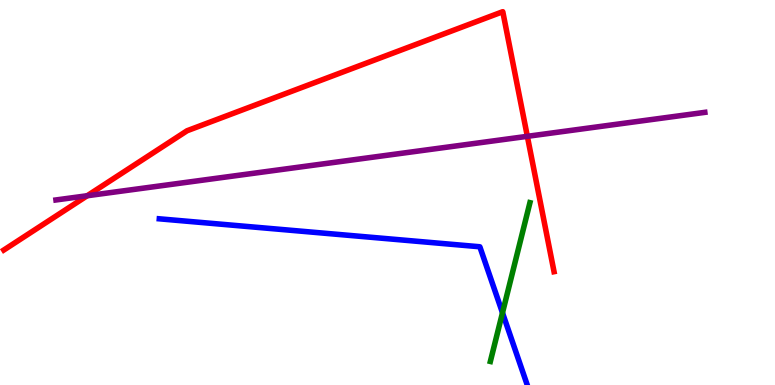[{'lines': ['blue', 'red'], 'intersections': []}, {'lines': ['green', 'red'], 'intersections': []}, {'lines': ['purple', 'red'], 'intersections': [{'x': 1.13, 'y': 4.92}, {'x': 6.8, 'y': 6.46}]}, {'lines': ['blue', 'green'], 'intersections': [{'x': 6.48, 'y': 1.88}]}, {'lines': ['blue', 'purple'], 'intersections': []}, {'lines': ['green', 'purple'], 'intersections': []}]